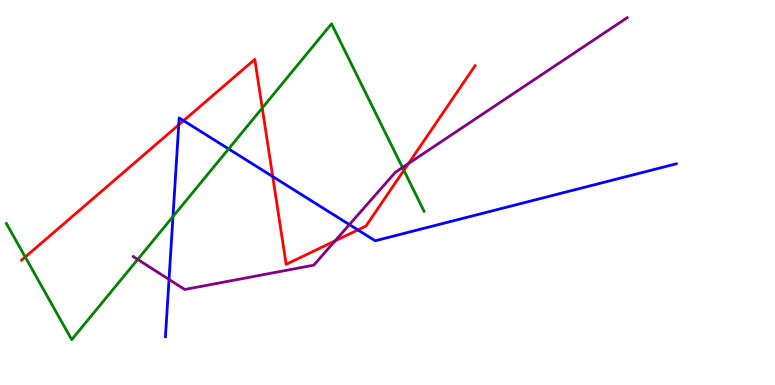[{'lines': ['blue', 'red'], 'intersections': [{'x': 2.31, 'y': 6.76}, {'x': 2.37, 'y': 6.87}, {'x': 3.52, 'y': 5.41}, {'x': 4.62, 'y': 4.03}]}, {'lines': ['green', 'red'], 'intersections': [{'x': 0.326, 'y': 3.32}, {'x': 3.38, 'y': 7.19}, {'x': 5.21, 'y': 5.58}]}, {'lines': ['purple', 'red'], 'intersections': [{'x': 4.32, 'y': 3.74}, {'x': 5.27, 'y': 5.75}]}, {'lines': ['blue', 'green'], 'intersections': [{'x': 2.23, 'y': 4.38}, {'x': 2.95, 'y': 6.13}]}, {'lines': ['blue', 'purple'], 'intersections': [{'x': 2.18, 'y': 2.74}, {'x': 4.51, 'y': 4.17}]}, {'lines': ['green', 'purple'], 'intersections': [{'x': 1.78, 'y': 3.26}, {'x': 5.19, 'y': 5.65}]}]